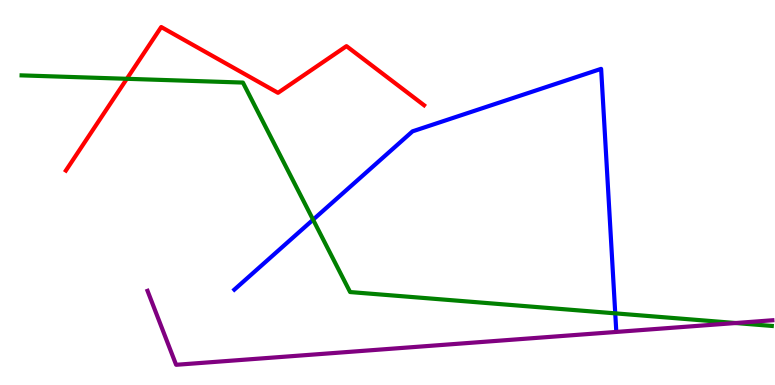[{'lines': ['blue', 'red'], 'intersections': []}, {'lines': ['green', 'red'], 'intersections': [{'x': 1.64, 'y': 7.95}]}, {'lines': ['purple', 'red'], 'intersections': []}, {'lines': ['blue', 'green'], 'intersections': [{'x': 4.04, 'y': 4.29}, {'x': 7.94, 'y': 1.86}]}, {'lines': ['blue', 'purple'], 'intersections': []}, {'lines': ['green', 'purple'], 'intersections': [{'x': 9.49, 'y': 1.61}]}]